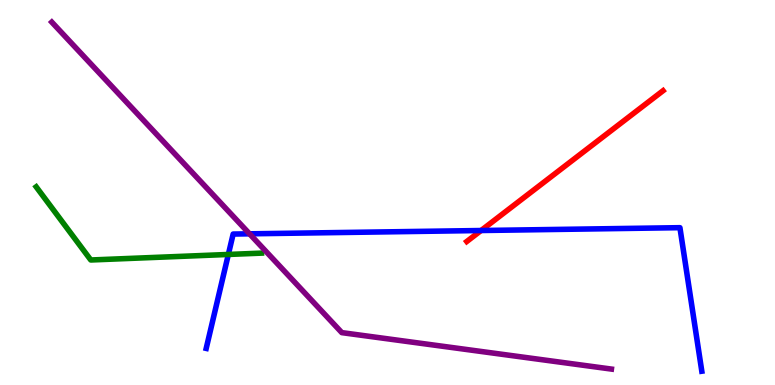[{'lines': ['blue', 'red'], 'intersections': [{'x': 6.21, 'y': 4.01}]}, {'lines': ['green', 'red'], 'intersections': []}, {'lines': ['purple', 'red'], 'intersections': []}, {'lines': ['blue', 'green'], 'intersections': [{'x': 2.95, 'y': 3.39}]}, {'lines': ['blue', 'purple'], 'intersections': [{'x': 3.22, 'y': 3.93}]}, {'lines': ['green', 'purple'], 'intersections': []}]